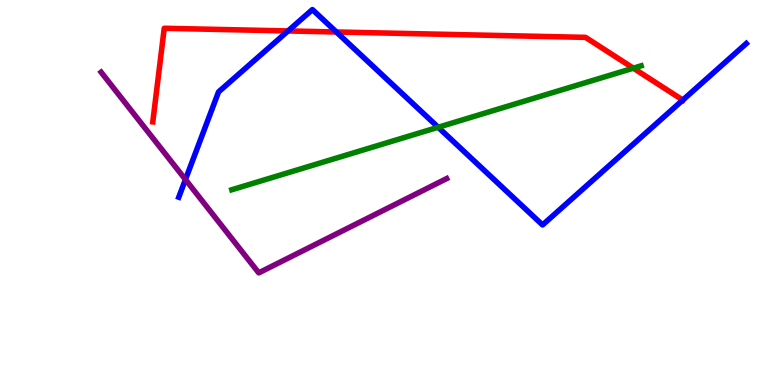[{'lines': ['blue', 'red'], 'intersections': [{'x': 3.72, 'y': 9.2}, {'x': 4.34, 'y': 9.17}, {'x': 8.81, 'y': 7.4}]}, {'lines': ['green', 'red'], 'intersections': [{'x': 8.17, 'y': 8.23}]}, {'lines': ['purple', 'red'], 'intersections': []}, {'lines': ['blue', 'green'], 'intersections': [{'x': 5.65, 'y': 6.69}]}, {'lines': ['blue', 'purple'], 'intersections': [{'x': 2.39, 'y': 5.34}]}, {'lines': ['green', 'purple'], 'intersections': []}]